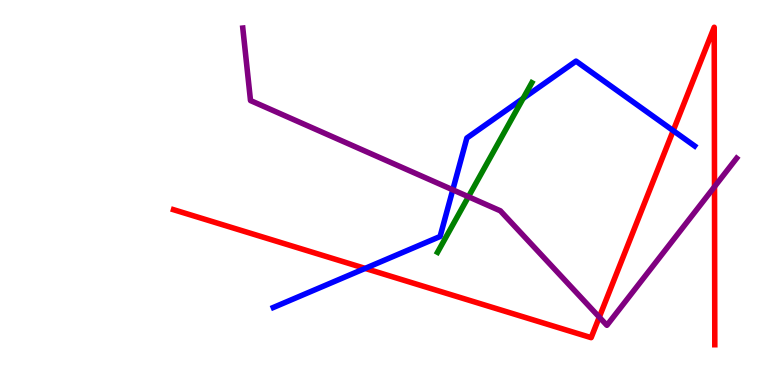[{'lines': ['blue', 'red'], 'intersections': [{'x': 4.71, 'y': 3.03}, {'x': 8.69, 'y': 6.61}]}, {'lines': ['green', 'red'], 'intersections': []}, {'lines': ['purple', 'red'], 'intersections': [{'x': 7.73, 'y': 1.76}, {'x': 9.22, 'y': 5.15}]}, {'lines': ['blue', 'green'], 'intersections': [{'x': 6.75, 'y': 7.44}]}, {'lines': ['blue', 'purple'], 'intersections': [{'x': 5.84, 'y': 5.07}]}, {'lines': ['green', 'purple'], 'intersections': [{'x': 6.04, 'y': 4.89}]}]